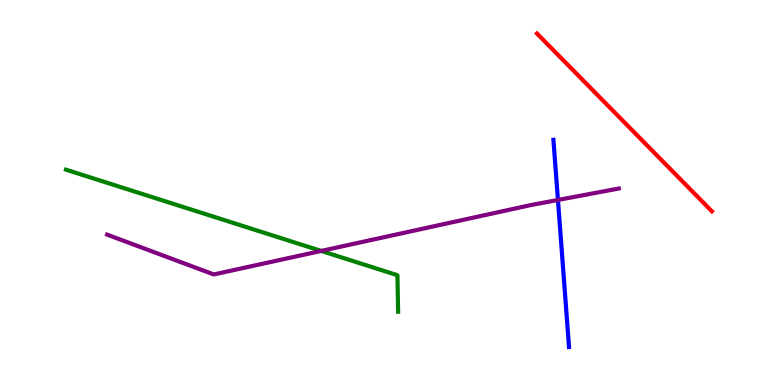[{'lines': ['blue', 'red'], 'intersections': []}, {'lines': ['green', 'red'], 'intersections': []}, {'lines': ['purple', 'red'], 'intersections': []}, {'lines': ['blue', 'green'], 'intersections': []}, {'lines': ['blue', 'purple'], 'intersections': [{'x': 7.2, 'y': 4.81}]}, {'lines': ['green', 'purple'], 'intersections': [{'x': 4.14, 'y': 3.48}]}]